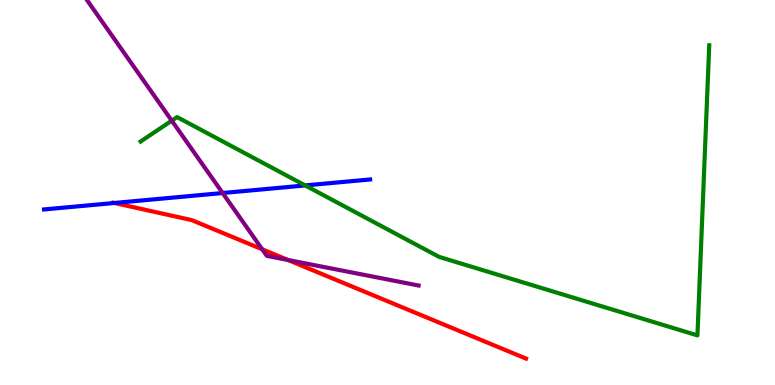[{'lines': ['blue', 'red'], 'intersections': [{'x': 1.48, 'y': 4.73}]}, {'lines': ['green', 'red'], 'intersections': []}, {'lines': ['purple', 'red'], 'intersections': [{'x': 3.38, 'y': 3.52}, {'x': 3.72, 'y': 3.25}]}, {'lines': ['blue', 'green'], 'intersections': [{'x': 3.94, 'y': 5.18}]}, {'lines': ['blue', 'purple'], 'intersections': [{'x': 2.87, 'y': 4.99}]}, {'lines': ['green', 'purple'], 'intersections': [{'x': 2.22, 'y': 6.87}]}]